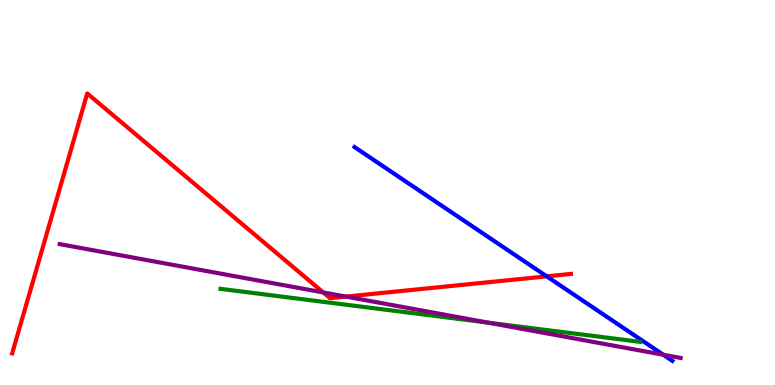[{'lines': ['blue', 'red'], 'intersections': [{'x': 7.05, 'y': 2.82}]}, {'lines': ['green', 'red'], 'intersections': []}, {'lines': ['purple', 'red'], 'intersections': [{'x': 4.17, 'y': 2.4}, {'x': 4.46, 'y': 2.3}]}, {'lines': ['blue', 'green'], 'intersections': []}, {'lines': ['blue', 'purple'], 'intersections': [{'x': 8.56, 'y': 0.785}]}, {'lines': ['green', 'purple'], 'intersections': [{'x': 6.3, 'y': 1.62}]}]